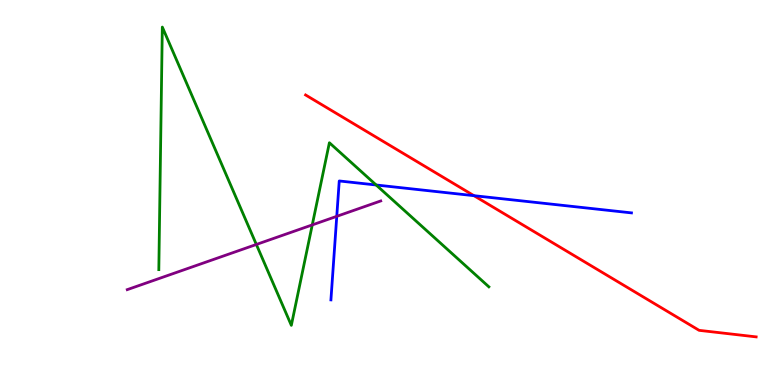[{'lines': ['blue', 'red'], 'intersections': [{'x': 6.12, 'y': 4.92}]}, {'lines': ['green', 'red'], 'intersections': []}, {'lines': ['purple', 'red'], 'intersections': []}, {'lines': ['blue', 'green'], 'intersections': [{'x': 4.85, 'y': 5.2}]}, {'lines': ['blue', 'purple'], 'intersections': [{'x': 4.35, 'y': 4.38}]}, {'lines': ['green', 'purple'], 'intersections': [{'x': 3.31, 'y': 3.65}, {'x': 4.03, 'y': 4.16}]}]